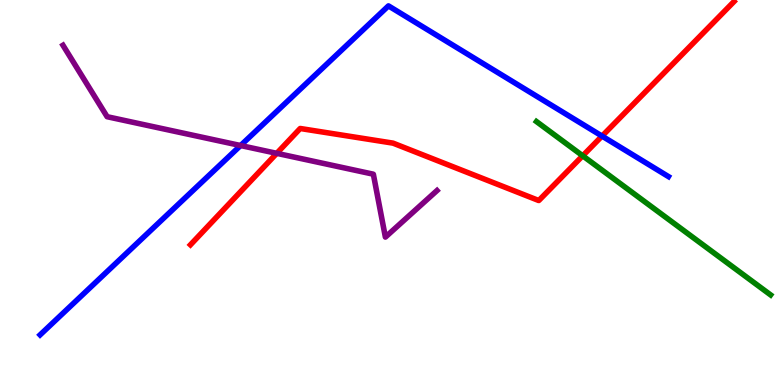[{'lines': ['blue', 'red'], 'intersections': [{'x': 7.77, 'y': 6.47}]}, {'lines': ['green', 'red'], 'intersections': [{'x': 7.52, 'y': 5.95}]}, {'lines': ['purple', 'red'], 'intersections': [{'x': 3.57, 'y': 6.02}]}, {'lines': ['blue', 'green'], 'intersections': []}, {'lines': ['blue', 'purple'], 'intersections': [{'x': 3.1, 'y': 6.22}]}, {'lines': ['green', 'purple'], 'intersections': []}]